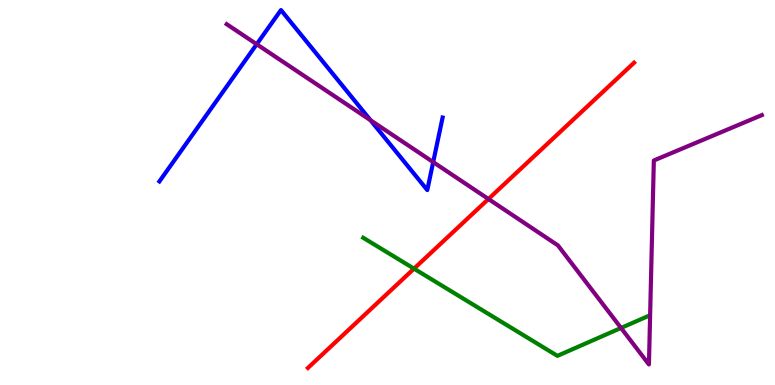[{'lines': ['blue', 'red'], 'intersections': []}, {'lines': ['green', 'red'], 'intersections': [{'x': 5.34, 'y': 3.02}]}, {'lines': ['purple', 'red'], 'intersections': [{'x': 6.3, 'y': 4.83}]}, {'lines': ['blue', 'green'], 'intersections': []}, {'lines': ['blue', 'purple'], 'intersections': [{'x': 3.31, 'y': 8.85}, {'x': 4.78, 'y': 6.88}, {'x': 5.59, 'y': 5.79}]}, {'lines': ['green', 'purple'], 'intersections': [{'x': 8.01, 'y': 1.48}]}]